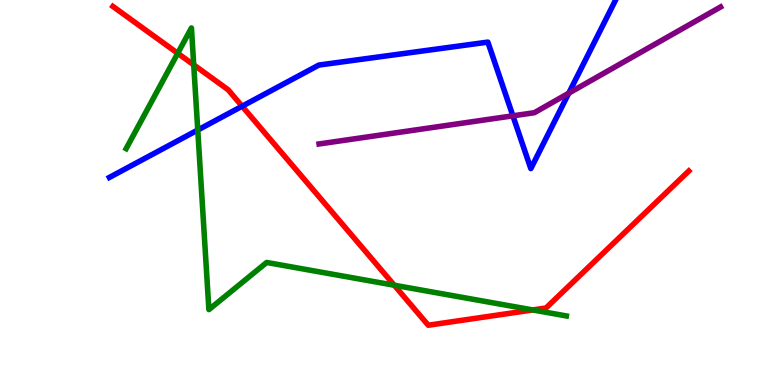[{'lines': ['blue', 'red'], 'intersections': [{'x': 3.12, 'y': 7.24}]}, {'lines': ['green', 'red'], 'intersections': [{'x': 2.29, 'y': 8.62}, {'x': 2.5, 'y': 8.32}, {'x': 5.09, 'y': 2.59}, {'x': 6.87, 'y': 1.95}]}, {'lines': ['purple', 'red'], 'intersections': []}, {'lines': ['blue', 'green'], 'intersections': [{'x': 2.55, 'y': 6.62}]}, {'lines': ['blue', 'purple'], 'intersections': [{'x': 6.62, 'y': 6.99}, {'x': 7.34, 'y': 7.58}]}, {'lines': ['green', 'purple'], 'intersections': []}]